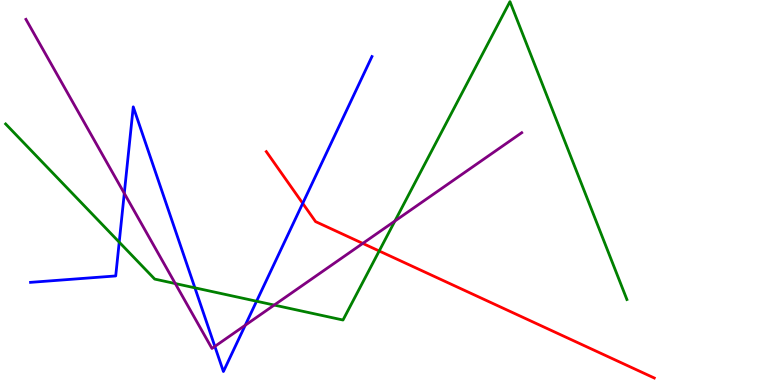[{'lines': ['blue', 'red'], 'intersections': [{'x': 3.91, 'y': 4.72}]}, {'lines': ['green', 'red'], 'intersections': [{'x': 4.89, 'y': 3.48}]}, {'lines': ['purple', 'red'], 'intersections': [{'x': 4.68, 'y': 3.68}]}, {'lines': ['blue', 'green'], 'intersections': [{'x': 1.54, 'y': 3.71}, {'x': 2.51, 'y': 2.52}, {'x': 3.31, 'y': 2.18}]}, {'lines': ['blue', 'purple'], 'intersections': [{'x': 1.6, 'y': 4.98}, {'x': 2.77, 'y': 1.0}, {'x': 3.16, 'y': 1.55}]}, {'lines': ['green', 'purple'], 'intersections': [{'x': 2.26, 'y': 2.63}, {'x': 3.54, 'y': 2.08}, {'x': 5.1, 'y': 4.26}]}]